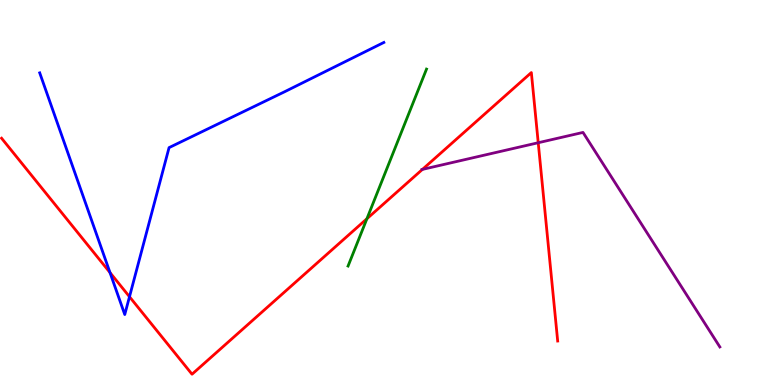[{'lines': ['blue', 'red'], 'intersections': [{'x': 1.42, 'y': 2.92}, {'x': 1.67, 'y': 2.29}]}, {'lines': ['green', 'red'], 'intersections': [{'x': 4.73, 'y': 4.32}]}, {'lines': ['purple', 'red'], 'intersections': [{'x': 5.45, 'y': 5.6}, {'x': 6.94, 'y': 6.29}]}, {'lines': ['blue', 'green'], 'intersections': []}, {'lines': ['blue', 'purple'], 'intersections': []}, {'lines': ['green', 'purple'], 'intersections': []}]